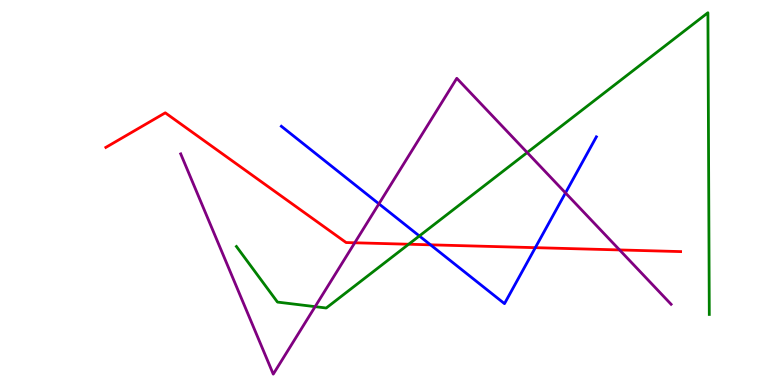[{'lines': ['blue', 'red'], 'intersections': [{'x': 5.55, 'y': 3.64}, {'x': 6.91, 'y': 3.57}]}, {'lines': ['green', 'red'], 'intersections': [{'x': 5.27, 'y': 3.66}]}, {'lines': ['purple', 'red'], 'intersections': [{'x': 4.58, 'y': 3.69}, {'x': 7.99, 'y': 3.51}]}, {'lines': ['blue', 'green'], 'intersections': [{'x': 5.41, 'y': 3.87}]}, {'lines': ['blue', 'purple'], 'intersections': [{'x': 4.89, 'y': 4.71}, {'x': 7.3, 'y': 4.99}]}, {'lines': ['green', 'purple'], 'intersections': [{'x': 4.07, 'y': 2.03}, {'x': 6.8, 'y': 6.04}]}]